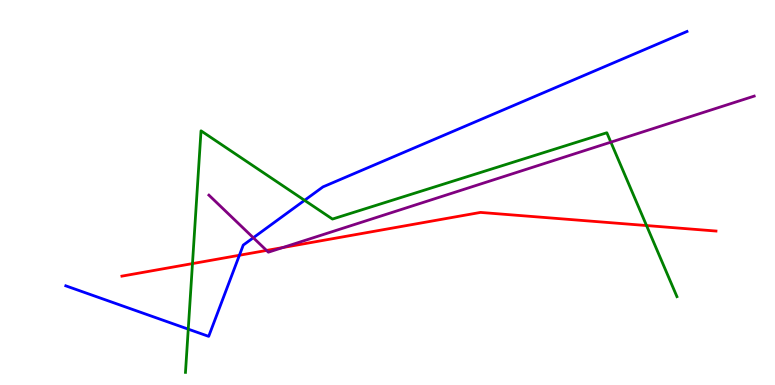[{'lines': ['blue', 'red'], 'intersections': [{'x': 3.09, 'y': 3.37}]}, {'lines': ['green', 'red'], 'intersections': [{'x': 2.48, 'y': 3.15}, {'x': 8.34, 'y': 4.14}]}, {'lines': ['purple', 'red'], 'intersections': [{'x': 3.44, 'y': 3.5}, {'x': 3.65, 'y': 3.57}]}, {'lines': ['blue', 'green'], 'intersections': [{'x': 2.43, 'y': 1.45}, {'x': 3.93, 'y': 4.8}]}, {'lines': ['blue', 'purple'], 'intersections': [{'x': 3.27, 'y': 3.82}]}, {'lines': ['green', 'purple'], 'intersections': [{'x': 7.88, 'y': 6.31}]}]